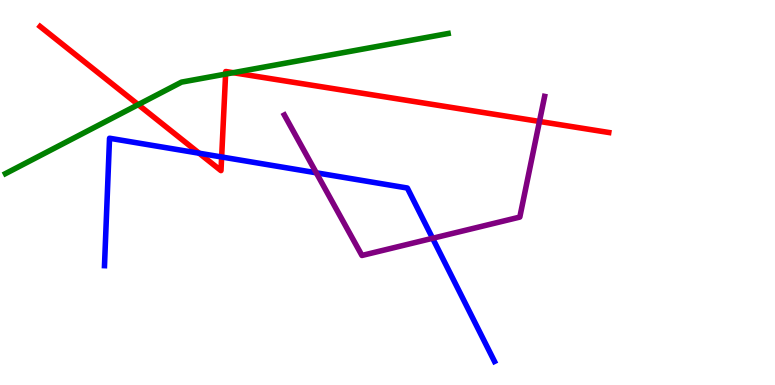[{'lines': ['blue', 'red'], 'intersections': [{'x': 2.57, 'y': 6.02}, {'x': 2.86, 'y': 5.92}]}, {'lines': ['green', 'red'], 'intersections': [{'x': 1.78, 'y': 7.28}, {'x': 2.91, 'y': 8.08}, {'x': 3.01, 'y': 8.11}]}, {'lines': ['purple', 'red'], 'intersections': [{'x': 6.96, 'y': 6.85}]}, {'lines': ['blue', 'green'], 'intersections': []}, {'lines': ['blue', 'purple'], 'intersections': [{'x': 4.08, 'y': 5.51}, {'x': 5.58, 'y': 3.81}]}, {'lines': ['green', 'purple'], 'intersections': []}]